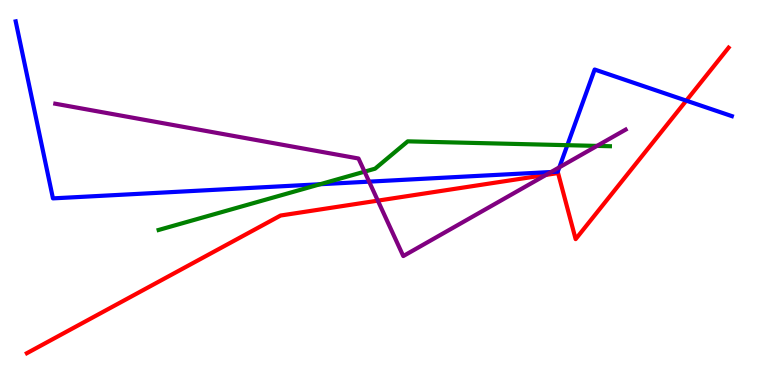[{'lines': ['blue', 'red'], 'intersections': [{'x': 8.86, 'y': 7.39}]}, {'lines': ['green', 'red'], 'intersections': []}, {'lines': ['purple', 'red'], 'intersections': [{'x': 4.88, 'y': 4.79}, {'x': 7.05, 'y': 5.46}]}, {'lines': ['blue', 'green'], 'intersections': [{'x': 4.13, 'y': 5.21}, {'x': 7.32, 'y': 6.23}]}, {'lines': ['blue', 'purple'], 'intersections': [{'x': 4.76, 'y': 5.28}, {'x': 7.11, 'y': 5.53}, {'x': 7.22, 'y': 5.65}]}, {'lines': ['green', 'purple'], 'intersections': [{'x': 4.7, 'y': 5.54}, {'x': 7.7, 'y': 6.21}]}]